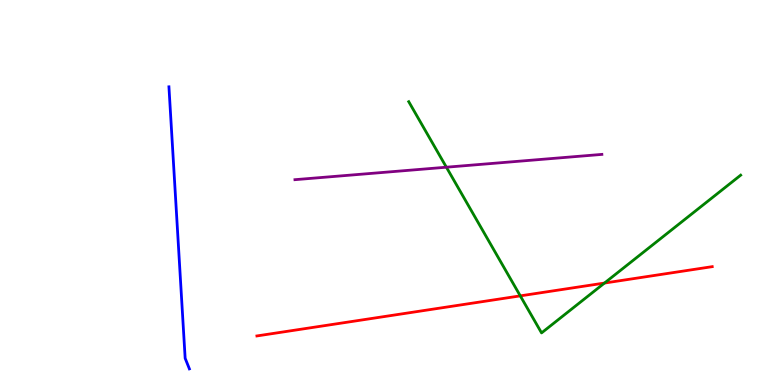[{'lines': ['blue', 'red'], 'intersections': []}, {'lines': ['green', 'red'], 'intersections': [{'x': 6.71, 'y': 2.32}, {'x': 7.8, 'y': 2.65}]}, {'lines': ['purple', 'red'], 'intersections': []}, {'lines': ['blue', 'green'], 'intersections': []}, {'lines': ['blue', 'purple'], 'intersections': []}, {'lines': ['green', 'purple'], 'intersections': [{'x': 5.76, 'y': 5.66}]}]